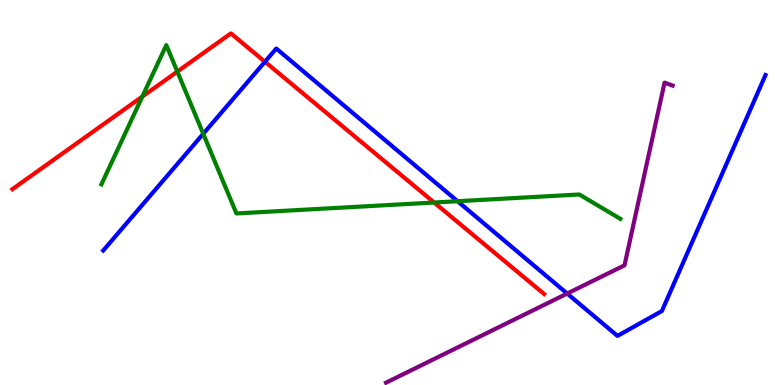[{'lines': ['blue', 'red'], 'intersections': [{'x': 3.42, 'y': 8.4}]}, {'lines': ['green', 'red'], 'intersections': [{'x': 1.84, 'y': 7.49}, {'x': 2.29, 'y': 8.14}, {'x': 5.6, 'y': 4.74}]}, {'lines': ['purple', 'red'], 'intersections': []}, {'lines': ['blue', 'green'], 'intersections': [{'x': 2.62, 'y': 6.52}, {'x': 5.9, 'y': 4.77}]}, {'lines': ['blue', 'purple'], 'intersections': [{'x': 7.32, 'y': 2.38}]}, {'lines': ['green', 'purple'], 'intersections': []}]